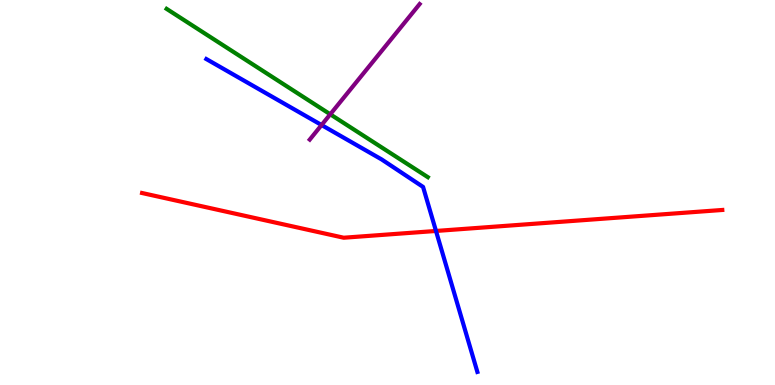[{'lines': ['blue', 'red'], 'intersections': [{'x': 5.63, 'y': 4.0}]}, {'lines': ['green', 'red'], 'intersections': []}, {'lines': ['purple', 'red'], 'intersections': []}, {'lines': ['blue', 'green'], 'intersections': []}, {'lines': ['blue', 'purple'], 'intersections': [{'x': 4.15, 'y': 6.75}]}, {'lines': ['green', 'purple'], 'intersections': [{'x': 4.26, 'y': 7.03}]}]